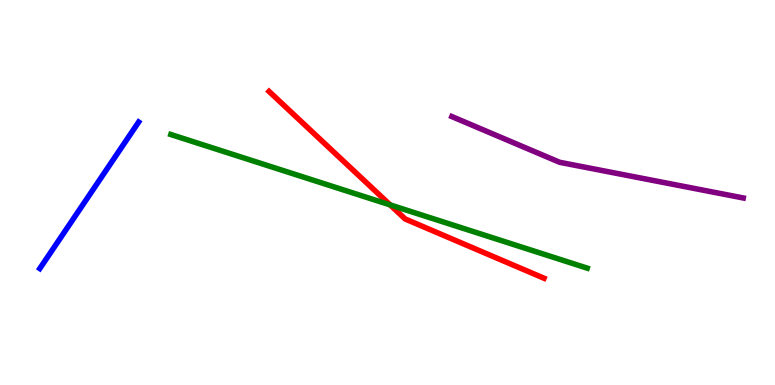[{'lines': ['blue', 'red'], 'intersections': []}, {'lines': ['green', 'red'], 'intersections': [{'x': 5.03, 'y': 4.68}]}, {'lines': ['purple', 'red'], 'intersections': []}, {'lines': ['blue', 'green'], 'intersections': []}, {'lines': ['blue', 'purple'], 'intersections': []}, {'lines': ['green', 'purple'], 'intersections': []}]